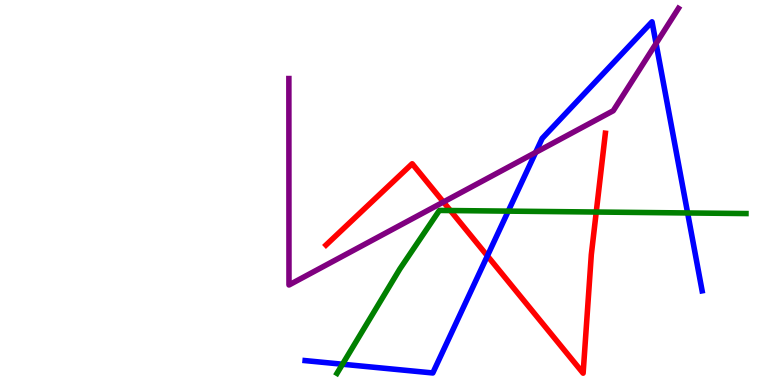[{'lines': ['blue', 'red'], 'intersections': [{'x': 6.29, 'y': 3.35}]}, {'lines': ['green', 'red'], 'intersections': [{'x': 5.81, 'y': 4.53}, {'x': 7.69, 'y': 4.49}]}, {'lines': ['purple', 'red'], 'intersections': [{'x': 5.72, 'y': 4.75}]}, {'lines': ['blue', 'green'], 'intersections': [{'x': 4.42, 'y': 0.54}, {'x': 6.56, 'y': 4.52}, {'x': 8.87, 'y': 4.47}]}, {'lines': ['blue', 'purple'], 'intersections': [{'x': 6.91, 'y': 6.04}, {'x': 8.47, 'y': 8.87}]}, {'lines': ['green', 'purple'], 'intersections': []}]